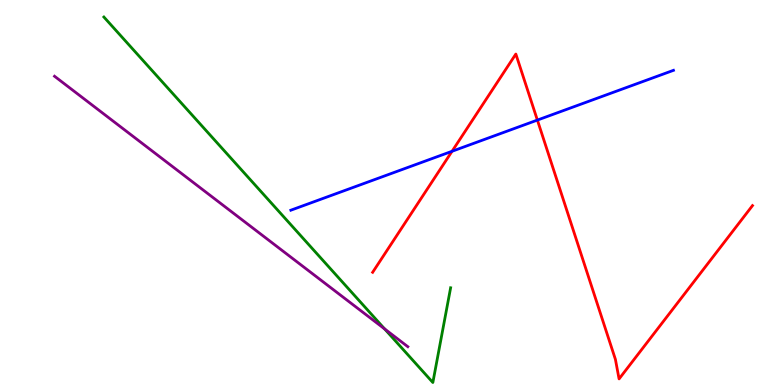[{'lines': ['blue', 'red'], 'intersections': [{'x': 5.83, 'y': 6.07}, {'x': 6.93, 'y': 6.88}]}, {'lines': ['green', 'red'], 'intersections': []}, {'lines': ['purple', 'red'], 'intersections': []}, {'lines': ['blue', 'green'], 'intersections': []}, {'lines': ['blue', 'purple'], 'intersections': []}, {'lines': ['green', 'purple'], 'intersections': [{'x': 4.96, 'y': 1.46}]}]